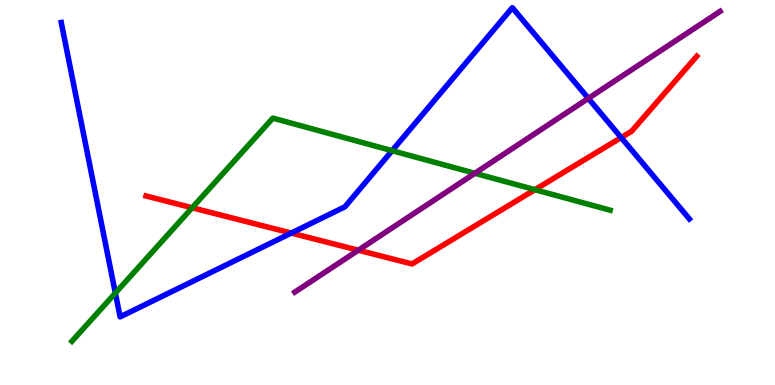[{'lines': ['blue', 'red'], 'intersections': [{'x': 3.76, 'y': 3.95}, {'x': 8.02, 'y': 6.43}]}, {'lines': ['green', 'red'], 'intersections': [{'x': 2.48, 'y': 4.6}, {'x': 6.9, 'y': 5.07}]}, {'lines': ['purple', 'red'], 'intersections': [{'x': 4.62, 'y': 3.5}]}, {'lines': ['blue', 'green'], 'intersections': [{'x': 1.49, 'y': 2.39}, {'x': 5.06, 'y': 6.09}]}, {'lines': ['blue', 'purple'], 'intersections': [{'x': 7.59, 'y': 7.44}]}, {'lines': ['green', 'purple'], 'intersections': [{'x': 6.13, 'y': 5.5}]}]